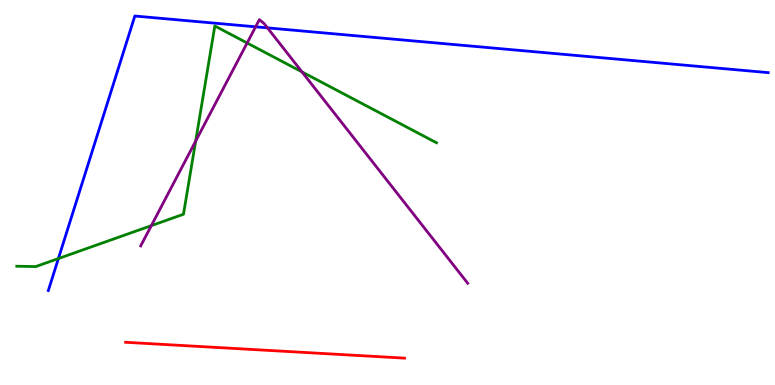[{'lines': ['blue', 'red'], 'intersections': []}, {'lines': ['green', 'red'], 'intersections': []}, {'lines': ['purple', 'red'], 'intersections': []}, {'lines': ['blue', 'green'], 'intersections': [{'x': 0.754, 'y': 3.28}]}, {'lines': ['blue', 'purple'], 'intersections': [{'x': 3.3, 'y': 9.3}, {'x': 3.45, 'y': 9.28}]}, {'lines': ['green', 'purple'], 'intersections': [{'x': 1.95, 'y': 4.14}, {'x': 2.52, 'y': 6.33}, {'x': 3.19, 'y': 8.88}, {'x': 3.9, 'y': 8.13}]}]